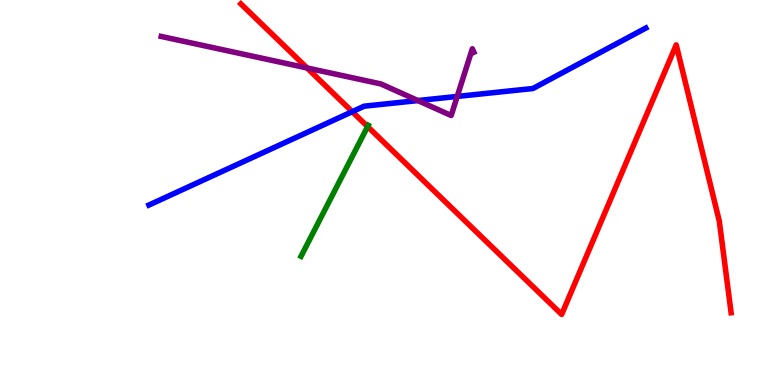[{'lines': ['blue', 'red'], 'intersections': [{'x': 4.54, 'y': 7.1}]}, {'lines': ['green', 'red'], 'intersections': [{'x': 4.74, 'y': 6.71}]}, {'lines': ['purple', 'red'], 'intersections': [{'x': 3.96, 'y': 8.23}]}, {'lines': ['blue', 'green'], 'intersections': []}, {'lines': ['blue', 'purple'], 'intersections': [{'x': 5.39, 'y': 7.39}, {'x': 5.9, 'y': 7.5}]}, {'lines': ['green', 'purple'], 'intersections': []}]